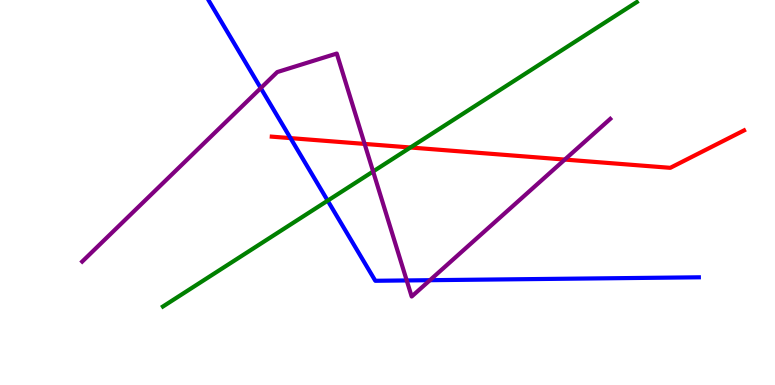[{'lines': ['blue', 'red'], 'intersections': [{'x': 3.75, 'y': 6.41}]}, {'lines': ['green', 'red'], 'intersections': [{'x': 5.3, 'y': 6.17}]}, {'lines': ['purple', 'red'], 'intersections': [{'x': 4.7, 'y': 6.26}, {'x': 7.29, 'y': 5.86}]}, {'lines': ['blue', 'green'], 'intersections': [{'x': 4.23, 'y': 4.79}]}, {'lines': ['blue', 'purple'], 'intersections': [{'x': 3.36, 'y': 7.71}, {'x': 5.25, 'y': 2.72}, {'x': 5.55, 'y': 2.72}]}, {'lines': ['green', 'purple'], 'intersections': [{'x': 4.81, 'y': 5.55}]}]